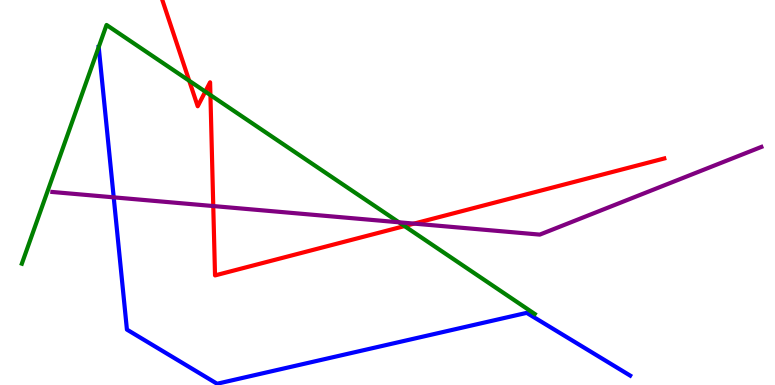[{'lines': ['blue', 'red'], 'intersections': []}, {'lines': ['green', 'red'], 'intersections': [{'x': 2.44, 'y': 7.9}, {'x': 2.65, 'y': 7.62}, {'x': 2.72, 'y': 7.53}, {'x': 5.22, 'y': 4.13}]}, {'lines': ['purple', 'red'], 'intersections': [{'x': 2.75, 'y': 4.65}, {'x': 5.34, 'y': 4.19}]}, {'lines': ['blue', 'green'], 'intersections': [{'x': 1.27, 'y': 8.78}]}, {'lines': ['blue', 'purple'], 'intersections': [{'x': 1.47, 'y': 4.87}]}, {'lines': ['green', 'purple'], 'intersections': [{'x': 5.15, 'y': 4.23}]}]